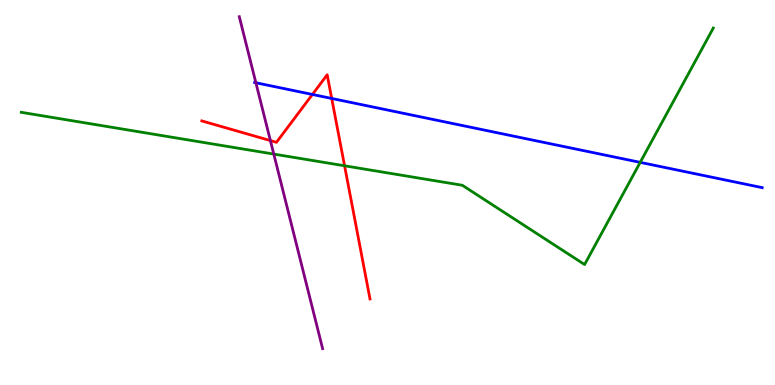[{'lines': ['blue', 'red'], 'intersections': [{'x': 4.03, 'y': 7.55}, {'x': 4.28, 'y': 7.44}]}, {'lines': ['green', 'red'], 'intersections': [{'x': 4.45, 'y': 5.69}]}, {'lines': ['purple', 'red'], 'intersections': [{'x': 3.49, 'y': 6.35}]}, {'lines': ['blue', 'green'], 'intersections': [{'x': 8.26, 'y': 5.78}]}, {'lines': ['blue', 'purple'], 'intersections': [{'x': 3.3, 'y': 7.85}]}, {'lines': ['green', 'purple'], 'intersections': [{'x': 3.53, 'y': 6.0}]}]